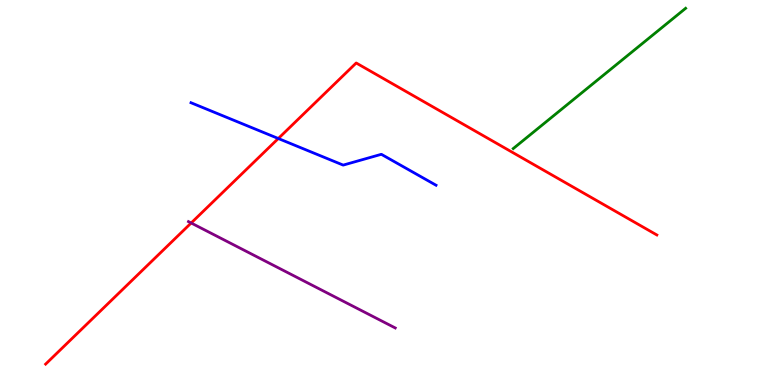[{'lines': ['blue', 'red'], 'intersections': [{'x': 3.59, 'y': 6.4}]}, {'lines': ['green', 'red'], 'intersections': []}, {'lines': ['purple', 'red'], 'intersections': [{'x': 2.47, 'y': 4.21}]}, {'lines': ['blue', 'green'], 'intersections': []}, {'lines': ['blue', 'purple'], 'intersections': []}, {'lines': ['green', 'purple'], 'intersections': []}]